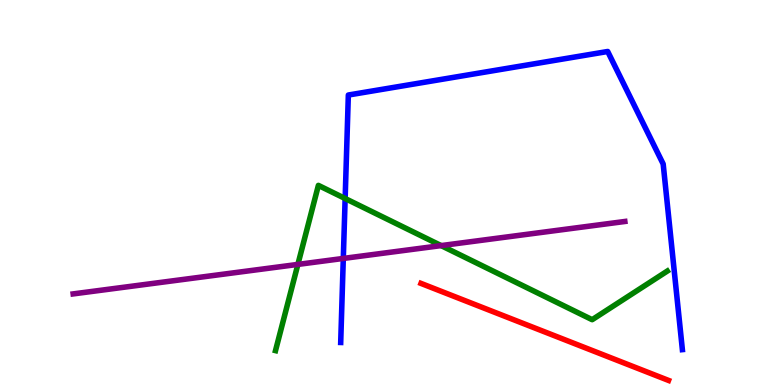[{'lines': ['blue', 'red'], 'intersections': []}, {'lines': ['green', 'red'], 'intersections': []}, {'lines': ['purple', 'red'], 'intersections': []}, {'lines': ['blue', 'green'], 'intersections': [{'x': 4.45, 'y': 4.84}]}, {'lines': ['blue', 'purple'], 'intersections': [{'x': 4.43, 'y': 3.29}]}, {'lines': ['green', 'purple'], 'intersections': [{'x': 3.84, 'y': 3.13}, {'x': 5.69, 'y': 3.62}]}]